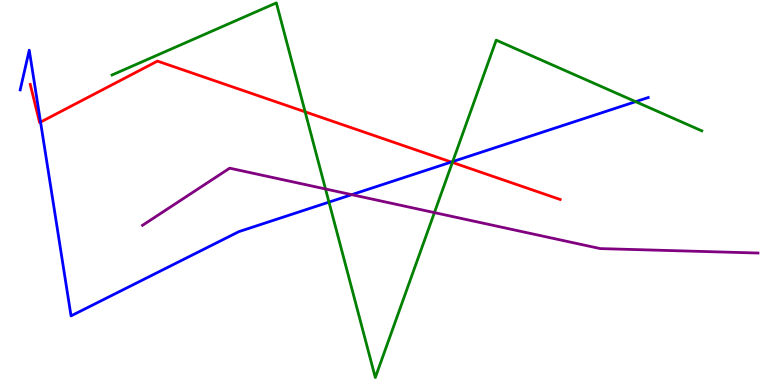[{'lines': ['blue', 'red'], 'intersections': [{'x': 0.523, 'y': 6.83}, {'x': 5.82, 'y': 5.79}]}, {'lines': ['green', 'red'], 'intersections': [{'x': 3.94, 'y': 7.1}, {'x': 5.84, 'y': 5.78}]}, {'lines': ['purple', 'red'], 'intersections': []}, {'lines': ['blue', 'green'], 'intersections': [{'x': 4.24, 'y': 4.75}, {'x': 5.84, 'y': 5.8}, {'x': 8.2, 'y': 7.36}]}, {'lines': ['blue', 'purple'], 'intersections': [{'x': 4.54, 'y': 4.94}]}, {'lines': ['green', 'purple'], 'intersections': [{'x': 4.2, 'y': 5.09}, {'x': 5.61, 'y': 4.48}]}]